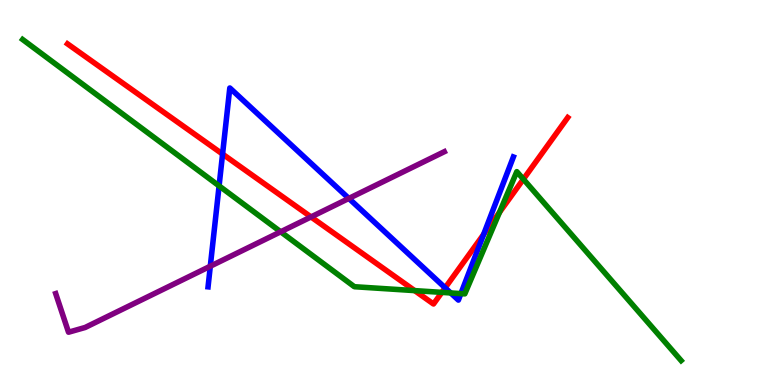[{'lines': ['blue', 'red'], 'intersections': [{'x': 2.87, 'y': 6.0}, {'x': 5.74, 'y': 2.52}, {'x': 6.24, 'y': 3.91}]}, {'lines': ['green', 'red'], 'intersections': [{'x': 5.35, 'y': 2.45}, {'x': 5.7, 'y': 2.41}, {'x': 6.45, 'y': 4.48}, {'x': 6.75, 'y': 5.35}]}, {'lines': ['purple', 'red'], 'intersections': [{'x': 4.01, 'y': 4.37}]}, {'lines': ['blue', 'green'], 'intersections': [{'x': 2.83, 'y': 5.17}, {'x': 5.82, 'y': 2.39}, {'x': 5.95, 'y': 2.37}]}, {'lines': ['blue', 'purple'], 'intersections': [{'x': 2.71, 'y': 3.09}, {'x': 4.5, 'y': 4.85}]}, {'lines': ['green', 'purple'], 'intersections': [{'x': 3.62, 'y': 3.98}]}]